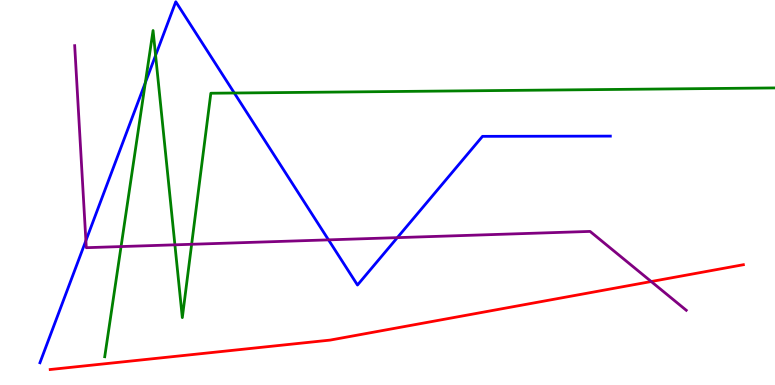[{'lines': ['blue', 'red'], 'intersections': []}, {'lines': ['green', 'red'], 'intersections': []}, {'lines': ['purple', 'red'], 'intersections': [{'x': 8.4, 'y': 2.69}]}, {'lines': ['blue', 'green'], 'intersections': [{'x': 1.88, 'y': 7.85}, {'x': 2.01, 'y': 8.56}, {'x': 3.02, 'y': 7.58}]}, {'lines': ['blue', 'purple'], 'intersections': [{'x': 1.11, 'y': 3.75}, {'x': 4.24, 'y': 3.77}, {'x': 5.13, 'y': 3.83}]}, {'lines': ['green', 'purple'], 'intersections': [{'x': 1.56, 'y': 3.6}, {'x': 2.26, 'y': 3.64}, {'x': 2.47, 'y': 3.65}]}]